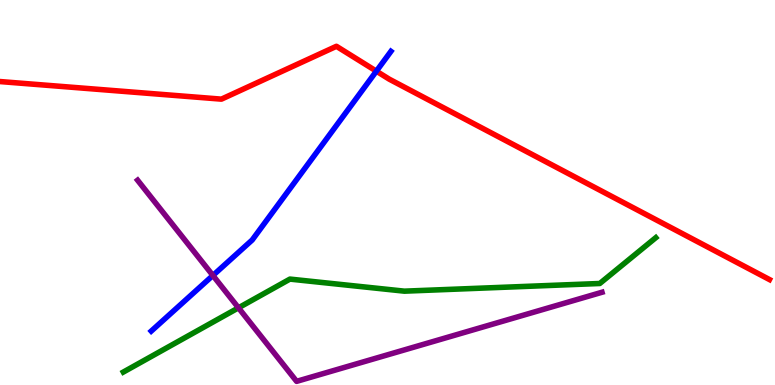[{'lines': ['blue', 'red'], 'intersections': [{'x': 4.86, 'y': 8.15}]}, {'lines': ['green', 'red'], 'intersections': []}, {'lines': ['purple', 'red'], 'intersections': []}, {'lines': ['blue', 'green'], 'intersections': []}, {'lines': ['blue', 'purple'], 'intersections': [{'x': 2.75, 'y': 2.85}]}, {'lines': ['green', 'purple'], 'intersections': [{'x': 3.08, 'y': 2.0}]}]